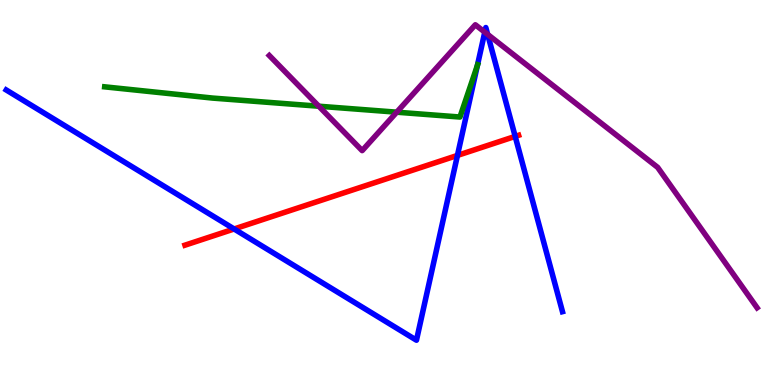[{'lines': ['blue', 'red'], 'intersections': [{'x': 3.02, 'y': 4.05}, {'x': 5.9, 'y': 5.96}, {'x': 6.65, 'y': 6.46}]}, {'lines': ['green', 'red'], 'intersections': []}, {'lines': ['purple', 'red'], 'intersections': []}, {'lines': ['blue', 'green'], 'intersections': [{'x': 6.16, 'y': 8.3}]}, {'lines': ['blue', 'purple'], 'intersections': [{'x': 6.26, 'y': 9.16}, {'x': 6.29, 'y': 9.11}]}, {'lines': ['green', 'purple'], 'intersections': [{'x': 4.11, 'y': 7.24}, {'x': 5.12, 'y': 7.09}]}]